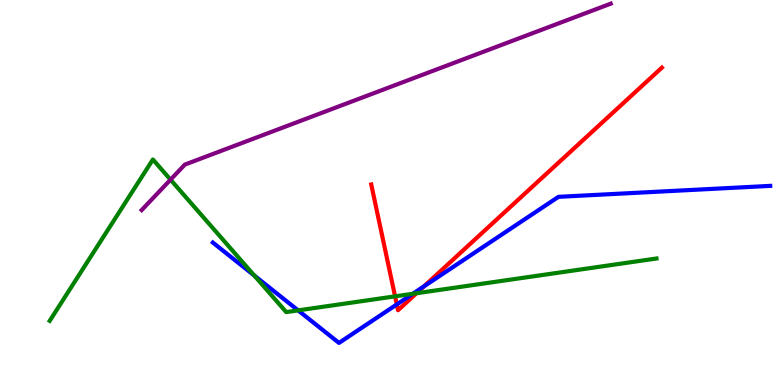[{'lines': ['blue', 'red'], 'intersections': [{'x': 5.12, 'y': 2.09}, {'x': 5.47, 'y': 2.56}]}, {'lines': ['green', 'red'], 'intersections': [{'x': 5.1, 'y': 2.3}, {'x': 5.37, 'y': 2.38}]}, {'lines': ['purple', 'red'], 'intersections': []}, {'lines': ['blue', 'green'], 'intersections': [{'x': 3.28, 'y': 2.84}, {'x': 3.85, 'y': 1.94}, {'x': 5.33, 'y': 2.37}]}, {'lines': ['blue', 'purple'], 'intersections': []}, {'lines': ['green', 'purple'], 'intersections': [{'x': 2.2, 'y': 5.33}]}]